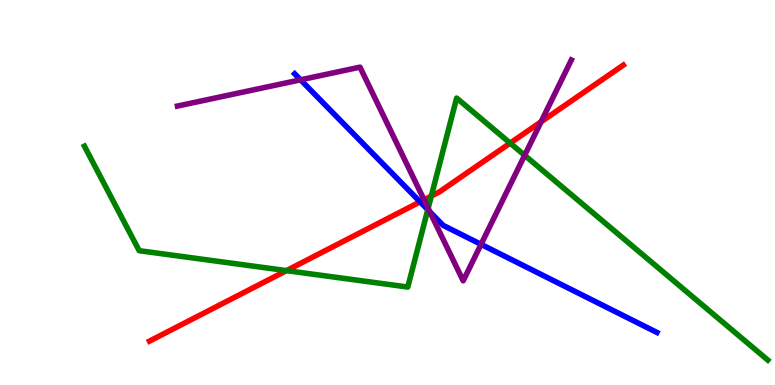[{'lines': ['blue', 'red'], 'intersections': [{'x': 5.42, 'y': 4.76}]}, {'lines': ['green', 'red'], 'intersections': [{'x': 3.7, 'y': 2.97}, {'x': 5.57, 'y': 4.91}, {'x': 6.58, 'y': 6.28}]}, {'lines': ['purple', 'red'], 'intersections': [{'x': 5.47, 'y': 4.81}, {'x': 6.98, 'y': 6.84}]}, {'lines': ['blue', 'green'], 'intersections': [{'x': 5.52, 'y': 4.55}]}, {'lines': ['blue', 'purple'], 'intersections': [{'x': 3.88, 'y': 7.93}, {'x': 5.55, 'y': 4.5}, {'x': 6.21, 'y': 3.65}]}, {'lines': ['green', 'purple'], 'intersections': [{'x': 5.52, 'y': 4.59}, {'x': 6.77, 'y': 5.97}]}]